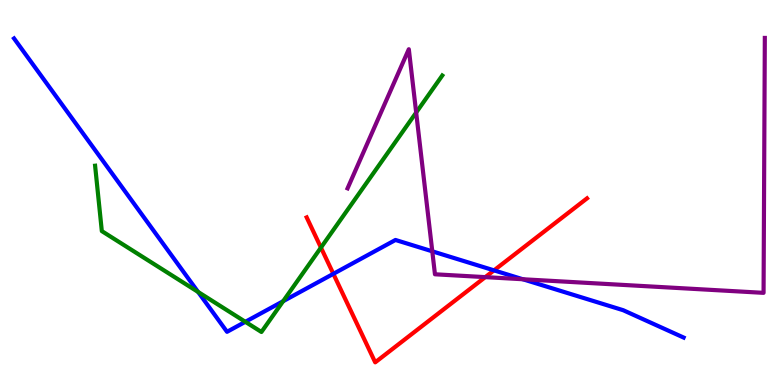[{'lines': ['blue', 'red'], 'intersections': [{'x': 4.3, 'y': 2.89}, {'x': 6.37, 'y': 2.98}]}, {'lines': ['green', 'red'], 'intersections': [{'x': 4.14, 'y': 3.57}]}, {'lines': ['purple', 'red'], 'intersections': [{'x': 6.26, 'y': 2.8}]}, {'lines': ['blue', 'green'], 'intersections': [{'x': 2.56, 'y': 2.42}, {'x': 3.17, 'y': 1.64}, {'x': 3.65, 'y': 2.18}]}, {'lines': ['blue', 'purple'], 'intersections': [{'x': 5.58, 'y': 3.47}, {'x': 6.75, 'y': 2.75}]}, {'lines': ['green', 'purple'], 'intersections': [{'x': 5.37, 'y': 7.08}]}]